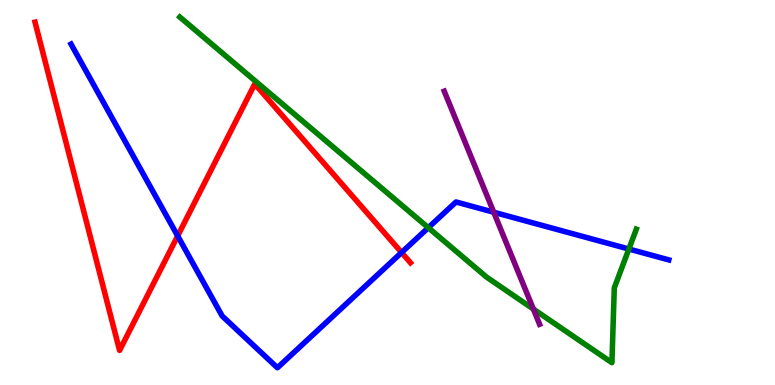[{'lines': ['blue', 'red'], 'intersections': [{'x': 2.29, 'y': 3.87}, {'x': 5.18, 'y': 3.44}]}, {'lines': ['green', 'red'], 'intersections': []}, {'lines': ['purple', 'red'], 'intersections': []}, {'lines': ['blue', 'green'], 'intersections': [{'x': 5.53, 'y': 4.09}, {'x': 8.11, 'y': 3.53}]}, {'lines': ['blue', 'purple'], 'intersections': [{'x': 6.37, 'y': 4.49}]}, {'lines': ['green', 'purple'], 'intersections': [{'x': 6.88, 'y': 1.97}]}]